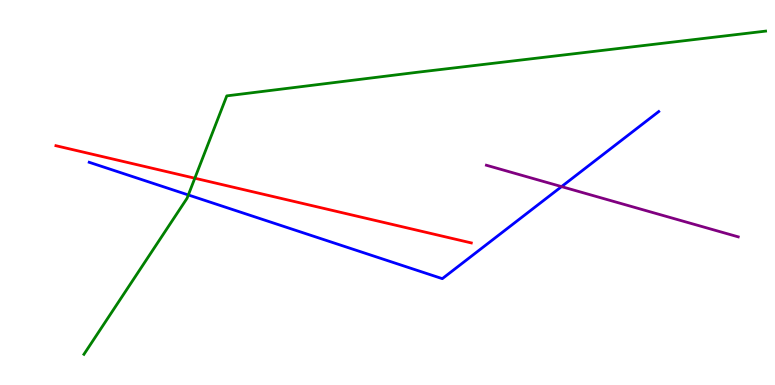[{'lines': ['blue', 'red'], 'intersections': []}, {'lines': ['green', 'red'], 'intersections': [{'x': 2.51, 'y': 5.37}]}, {'lines': ['purple', 'red'], 'intersections': []}, {'lines': ['blue', 'green'], 'intersections': [{'x': 2.43, 'y': 4.94}]}, {'lines': ['blue', 'purple'], 'intersections': [{'x': 7.25, 'y': 5.15}]}, {'lines': ['green', 'purple'], 'intersections': []}]